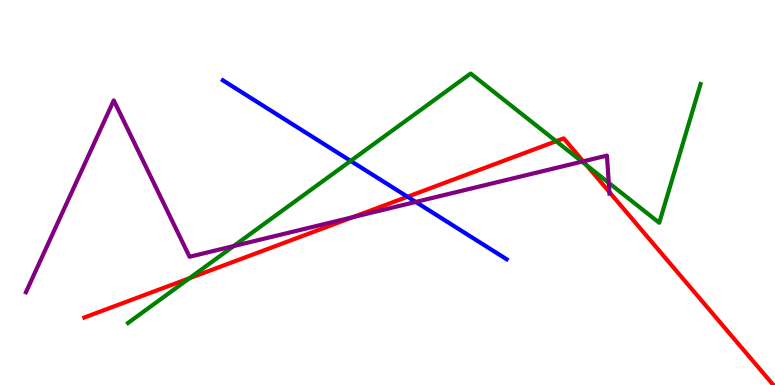[{'lines': ['blue', 'red'], 'intersections': [{'x': 5.26, 'y': 4.89}]}, {'lines': ['green', 'red'], 'intersections': [{'x': 2.45, 'y': 2.77}, {'x': 7.18, 'y': 6.33}, {'x': 7.57, 'y': 5.71}]}, {'lines': ['purple', 'red'], 'intersections': [{'x': 4.55, 'y': 4.36}, {'x': 7.53, 'y': 5.81}, {'x': 7.86, 'y': 5.01}]}, {'lines': ['blue', 'green'], 'intersections': [{'x': 4.52, 'y': 5.82}]}, {'lines': ['blue', 'purple'], 'intersections': [{'x': 5.36, 'y': 4.75}]}, {'lines': ['green', 'purple'], 'intersections': [{'x': 3.01, 'y': 3.61}, {'x': 7.51, 'y': 5.8}, {'x': 7.86, 'y': 5.25}]}]